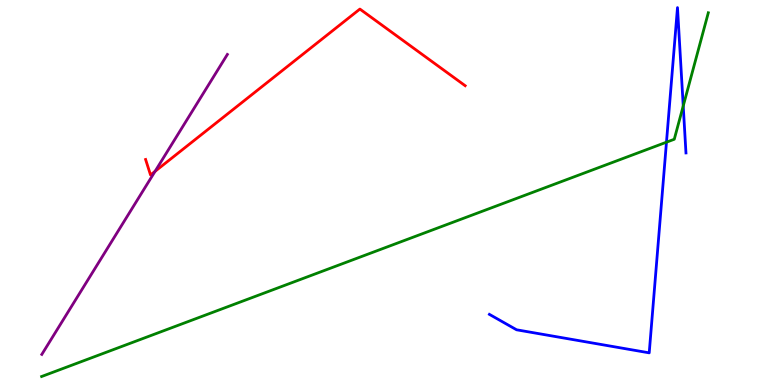[{'lines': ['blue', 'red'], 'intersections': []}, {'lines': ['green', 'red'], 'intersections': []}, {'lines': ['purple', 'red'], 'intersections': [{'x': 2.0, 'y': 5.55}]}, {'lines': ['blue', 'green'], 'intersections': [{'x': 8.6, 'y': 6.31}, {'x': 8.82, 'y': 7.25}]}, {'lines': ['blue', 'purple'], 'intersections': []}, {'lines': ['green', 'purple'], 'intersections': []}]